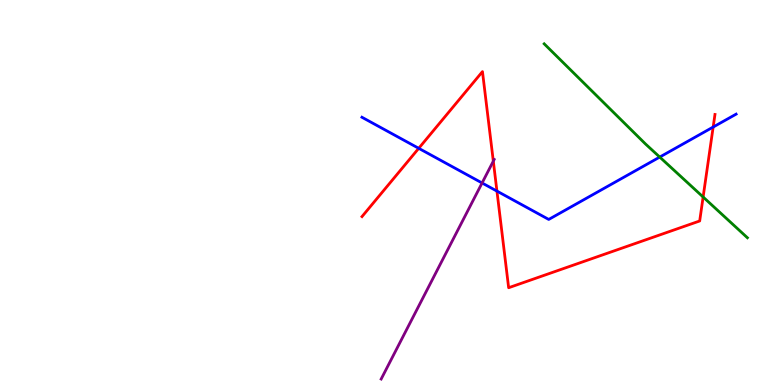[{'lines': ['blue', 'red'], 'intersections': [{'x': 5.4, 'y': 6.15}, {'x': 6.41, 'y': 5.04}, {'x': 9.2, 'y': 6.7}]}, {'lines': ['green', 'red'], 'intersections': [{'x': 9.07, 'y': 4.88}]}, {'lines': ['purple', 'red'], 'intersections': [{'x': 6.37, 'y': 5.81}]}, {'lines': ['blue', 'green'], 'intersections': [{'x': 8.51, 'y': 5.92}]}, {'lines': ['blue', 'purple'], 'intersections': [{'x': 6.22, 'y': 5.25}]}, {'lines': ['green', 'purple'], 'intersections': []}]